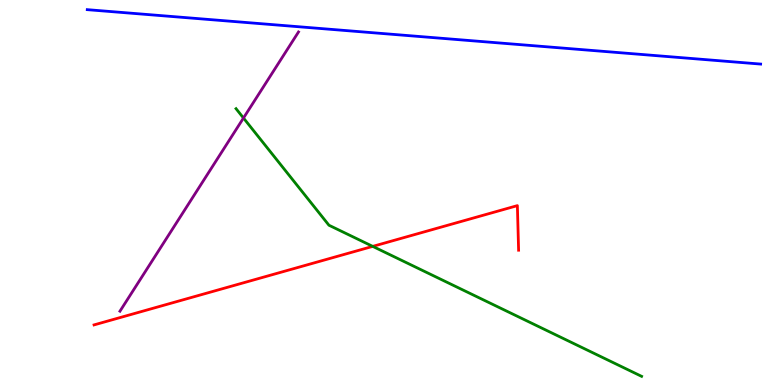[{'lines': ['blue', 'red'], 'intersections': []}, {'lines': ['green', 'red'], 'intersections': [{'x': 4.81, 'y': 3.6}]}, {'lines': ['purple', 'red'], 'intersections': []}, {'lines': ['blue', 'green'], 'intersections': []}, {'lines': ['blue', 'purple'], 'intersections': []}, {'lines': ['green', 'purple'], 'intersections': [{'x': 3.14, 'y': 6.93}]}]